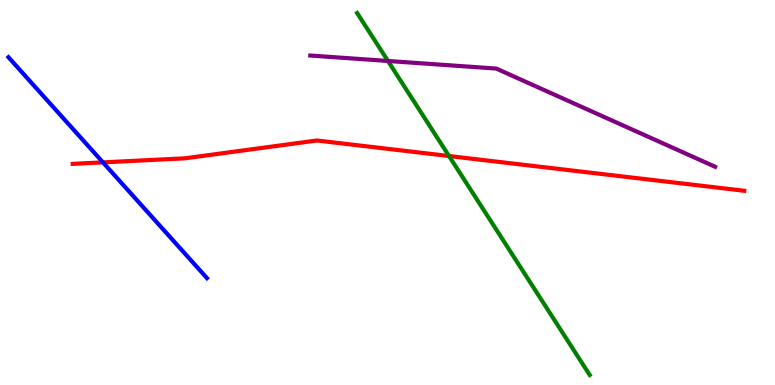[{'lines': ['blue', 'red'], 'intersections': [{'x': 1.33, 'y': 5.78}]}, {'lines': ['green', 'red'], 'intersections': [{'x': 5.79, 'y': 5.95}]}, {'lines': ['purple', 'red'], 'intersections': []}, {'lines': ['blue', 'green'], 'intersections': []}, {'lines': ['blue', 'purple'], 'intersections': []}, {'lines': ['green', 'purple'], 'intersections': [{'x': 5.01, 'y': 8.42}]}]